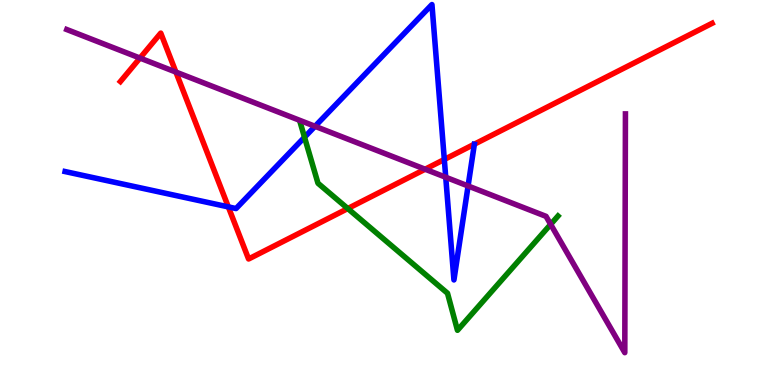[{'lines': ['blue', 'red'], 'intersections': [{'x': 2.95, 'y': 4.63}, {'x': 5.73, 'y': 5.86}]}, {'lines': ['green', 'red'], 'intersections': [{'x': 4.49, 'y': 4.58}]}, {'lines': ['purple', 'red'], 'intersections': [{'x': 1.81, 'y': 8.49}, {'x': 2.27, 'y': 8.13}, {'x': 5.49, 'y': 5.6}]}, {'lines': ['blue', 'green'], 'intersections': [{'x': 3.93, 'y': 6.44}]}, {'lines': ['blue', 'purple'], 'intersections': [{'x': 4.06, 'y': 6.72}, {'x': 5.75, 'y': 5.4}, {'x': 6.04, 'y': 5.17}]}, {'lines': ['green', 'purple'], 'intersections': [{'x': 7.11, 'y': 4.17}]}]